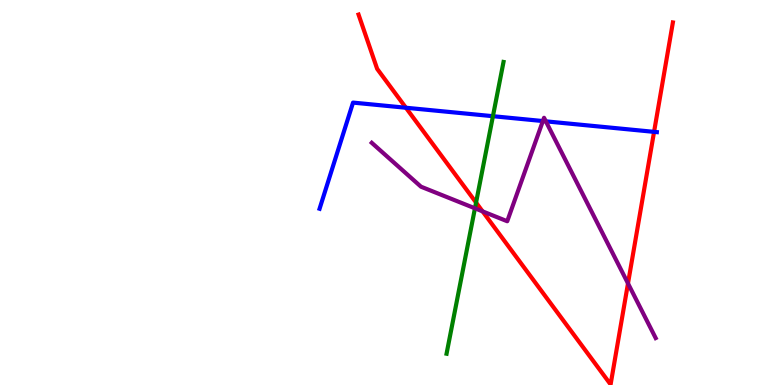[{'lines': ['blue', 'red'], 'intersections': [{'x': 5.24, 'y': 7.2}, {'x': 8.44, 'y': 6.58}]}, {'lines': ['green', 'red'], 'intersections': [{'x': 6.14, 'y': 4.74}]}, {'lines': ['purple', 'red'], 'intersections': [{'x': 6.23, 'y': 4.51}, {'x': 8.1, 'y': 2.64}]}, {'lines': ['blue', 'green'], 'intersections': [{'x': 6.36, 'y': 6.98}]}, {'lines': ['blue', 'purple'], 'intersections': [{'x': 7.0, 'y': 6.86}, {'x': 7.04, 'y': 6.85}]}, {'lines': ['green', 'purple'], 'intersections': [{'x': 6.13, 'y': 4.59}]}]